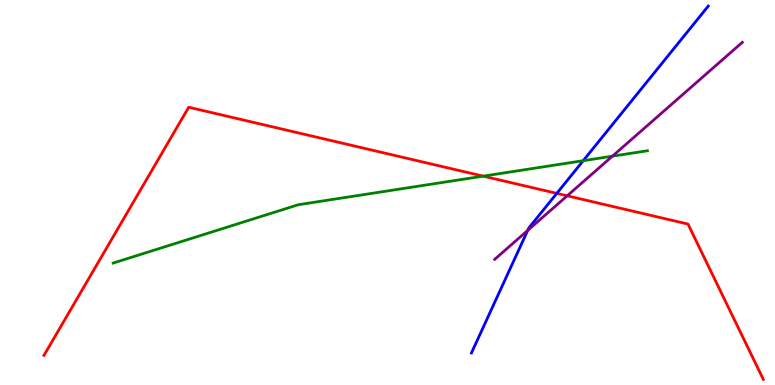[{'lines': ['blue', 'red'], 'intersections': [{'x': 7.18, 'y': 4.98}]}, {'lines': ['green', 'red'], 'intersections': [{'x': 6.23, 'y': 5.42}]}, {'lines': ['purple', 'red'], 'intersections': [{'x': 7.32, 'y': 4.91}]}, {'lines': ['blue', 'green'], 'intersections': [{'x': 7.53, 'y': 5.83}]}, {'lines': ['blue', 'purple'], 'intersections': [{'x': 6.81, 'y': 4.01}]}, {'lines': ['green', 'purple'], 'intersections': [{'x': 7.9, 'y': 5.94}]}]